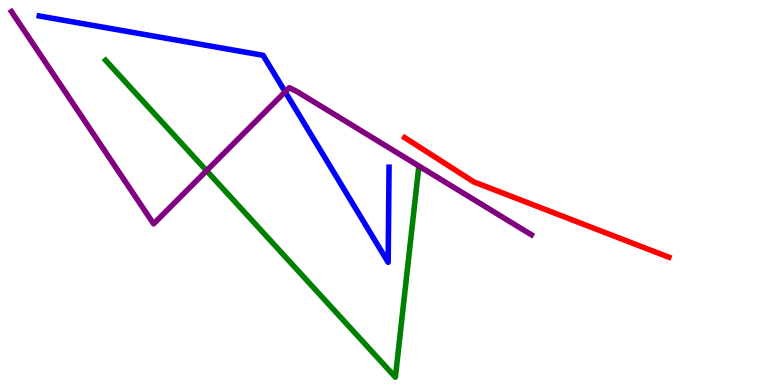[{'lines': ['blue', 'red'], 'intersections': []}, {'lines': ['green', 'red'], 'intersections': []}, {'lines': ['purple', 'red'], 'intersections': []}, {'lines': ['blue', 'green'], 'intersections': []}, {'lines': ['blue', 'purple'], 'intersections': [{'x': 3.68, 'y': 7.62}]}, {'lines': ['green', 'purple'], 'intersections': [{'x': 2.67, 'y': 5.57}]}]